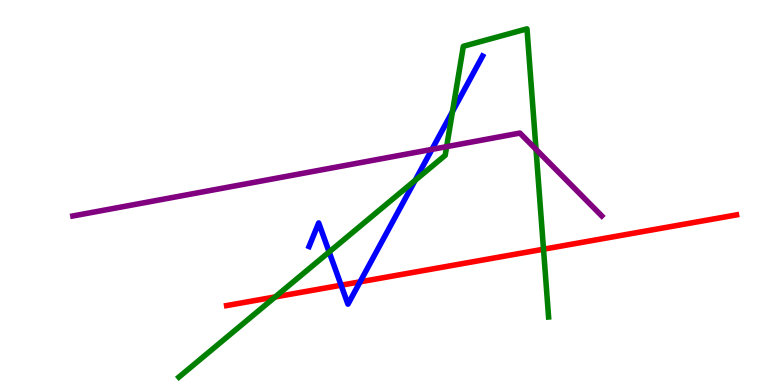[{'lines': ['blue', 'red'], 'intersections': [{'x': 4.4, 'y': 2.59}, {'x': 4.65, 'y': 2.68}]}, {'lines': ['green', 'red'], 'intersections': [{'x': 3.55, 'y': 2.29}, {'x': 7.01, 'y': 3.53}]}, {'lines': ['purple', 'red'], 'intersections': []}, {'lines': ['blue', 'green'], 'intersections': [{'x': 4.25, 'y': 3.46}, {'x': 5.36, 'y': 5.32}, {'x': 5.84, 'y': 7.1}]}, {'lines': ['blue', 'purple'], 'intersections': [{'x': 5.57, 'y': 6.12}]}, {'lines': ['green', 'purple'], 'intersections': [{'x': 5.76, 'y': 6.19}, {'x': 6.92, 'y': 6.12}]}]